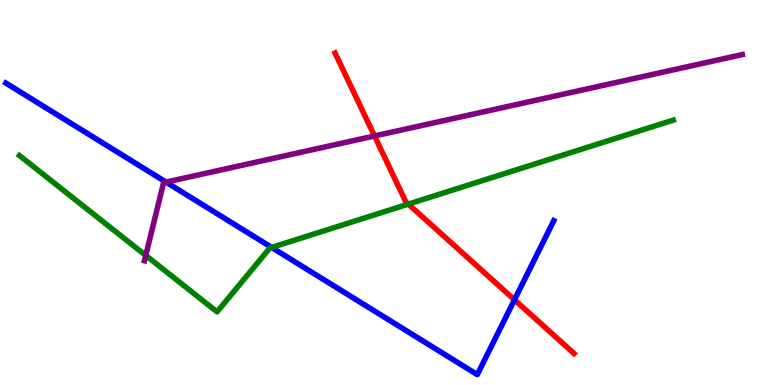[{'lines': ['blue', 'red'], 'intersections': [{'x': 6.64, 'y': 2.21}]}, {'lines': ['green', 'red'], 'intersections': [{'x': 5.27, 'y': 4.7}]}, {'lines': ['purple', 'red'], 'intersections': [{'x': 4.83, 'y': 6.47}]}, {'lines': ['blue', 'green'], 'intersections': [{'x': 3.51, 'y': 3.57}]}, {'lines': ['blue', 'purple'], 'intersections': [{'x': 2.14, 'y': 5.27}]}, {'lines': ['green', 'purple'], 'intersections': [{'x': 1.88, 'y': 3.36}]}]